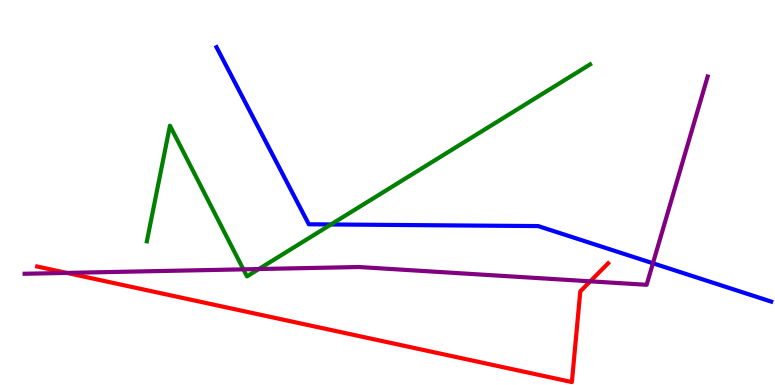[{'lines': ['blue', 'red'], 'intersections': []}, {'lines': ['green', 'red'], 'intersections': []}, {'lines': ['purple', 'red'], 'intersections': [{'x': 0.862, 'y': 2.91}, {'x': 7.62, 'y': 2.69}]}, {'lines': ['blue', 'green'], 'intersections': [{'x': 4.27, 'y': 4.17}]}, {'lines': ['blue', 'purple'], 'intersections': [{'x': 8.42, 'y': 3.16}]}, {'lines': ['green', 'purple'], 'intersections': [{'x': 3.14, 'y': 3.0}, {'x': 3.34, 'y': 3.01}]}]